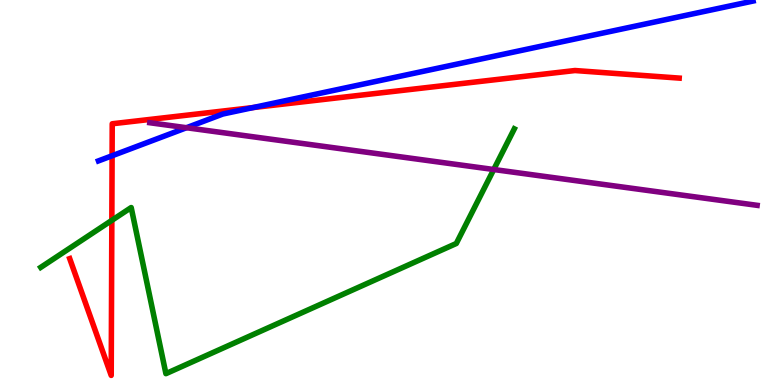[{'lines': ['blue', 'red'], 'intersections': [{'x': 1.45, 'y': 5.95}, {'x': 3.27, 'y': 7.21}]}, {'lines': ['green', 'red'], 'intersections': [{'x': 1.44, 'y': 4.28}]}, {'lines': ['purple', 'red'], 'intersections': []}, {'lines': ['blue', 'green'], 'intersections': []}, {'lines': ['blue', 'purple'], 'intersections': [{'x': 2.41, 'y': 6.68}]}, {'lines': ['green', 'purple'], 'intersections': [{'x': 6.37, 'y': 5.6}]}]